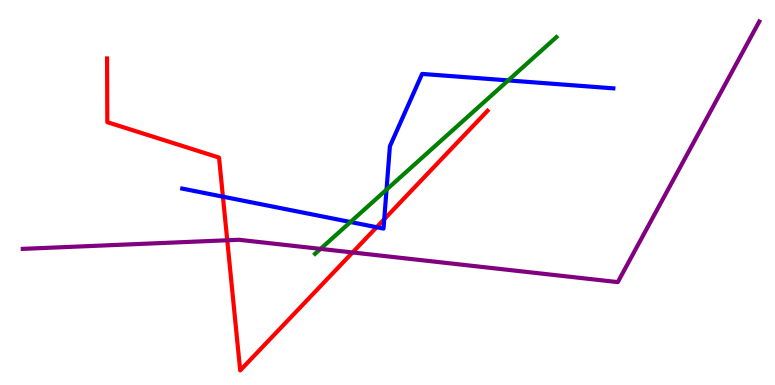[{'lines': ['blue', 'red'], 'intersections': [{'x': 2.88, 'y': 4.89}, {'x': 4.86, 'y': 4.1}, {'x': 4.96, 'y': 4.31}]}, {'lines': ['green', 'red'], 'intersections': []}, {'lines': ['purple', 'red'], 'intersections': [{'x': 2.93, 'y': 3.76}, {'x': 4.55, 'y': 3.44}]}, {'lines': ['blue', 'green'], 'intersections': [{'x': 4.52, 'y': 4.23}, {'x': 4.99, 'y': 5.07}, {'x': 6.56, 'y': 7.91}]}, {'lines': ['blue', 'purple'], 'intersections': []}, {'lines': ['green', 'purple'], 'intersections': [{'x': 4.14, 'y': 3.54}]}]